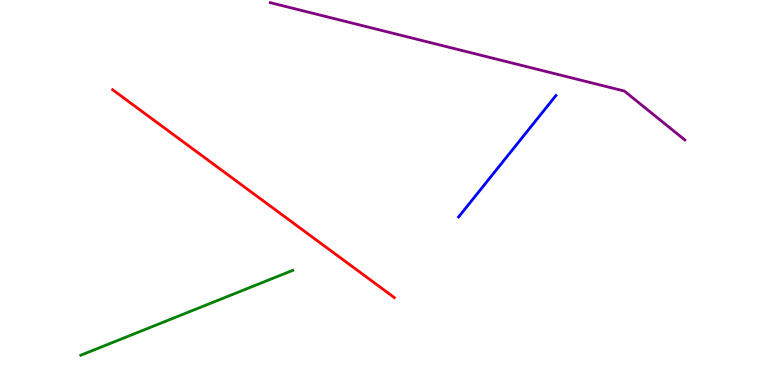[{'lines': ['blue', 'red'], 'intersections': []}, {'lines': ['green', 'red'], 'intersections': []}, {'lines': ['purple', 'red'], 'intersections': []}, {'lines': ['blue', 'green'], 'intersections': []}, {'lines': ['blue', 'purple'], 'intersections': []}, {'lines': ['green', 'purple'], 'intersections': []}]